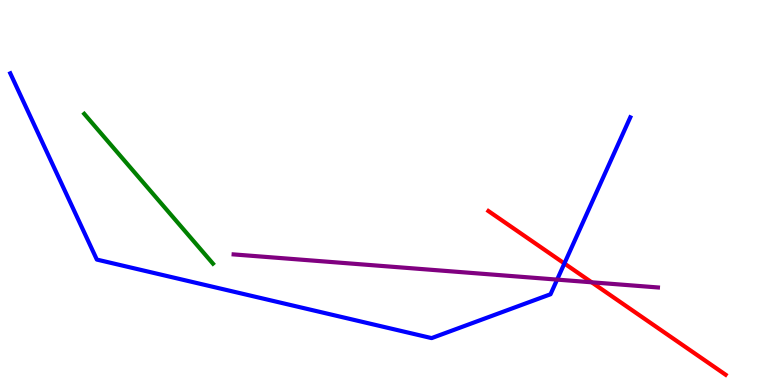[{'lines': ['blue', 'red'], 'intersections': [{'x': 7.28, 'y': 3.16}]}, {'lines': ['green', 'red'], 'intersections': []}, {'lines': ['purple', 'red'], 'intersections': [{'x': 7.63, 'y': 2.67}]}, {'lines': ['blue', 'green'], 'intersections': []}, {'lines': ['blue', 'purple'], 'intersections': [{'x': 7.19, 'y': 2.74}]}, {'lines': ['green', 'purple'], 'intersections': []}]